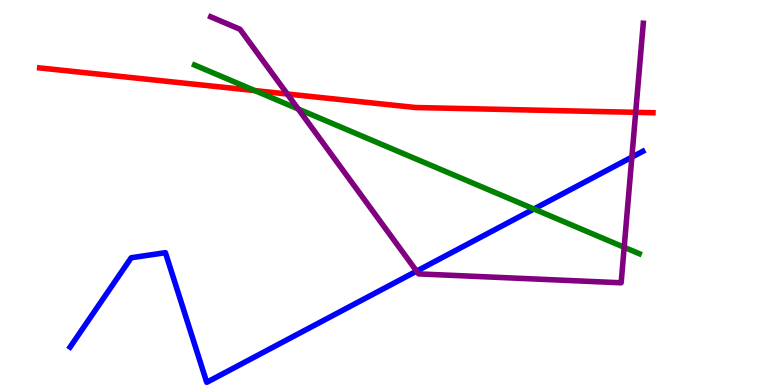[{'lines': ['blue', 'red'], 'intersections': []}, {'lines': ['green', 'red'], 'intersections': [{'x': 3.29, 'y': 7.65}]}, {'lines': ['purple', 'red'], 'intersections': [{'x': 3.71, 'y': 7.56}, {'x': 8.2, 'y': 7.08}]}, {'lines': ['blue', 'green'], 'intersections': [{'x': 6.89, 'y': 4.57}]}, {'lines': ['blue', 'purple'], 'intersections': [{'x': 5.38, 'y': 2.96}, {'x': 8.15, 'y': 5.92}]}, {'lines': ['green', 'purple'], 'intersections': [{'x': 3.85, 'y': 7.17}, {'x': 8.05, 'y': 3.58}]}]